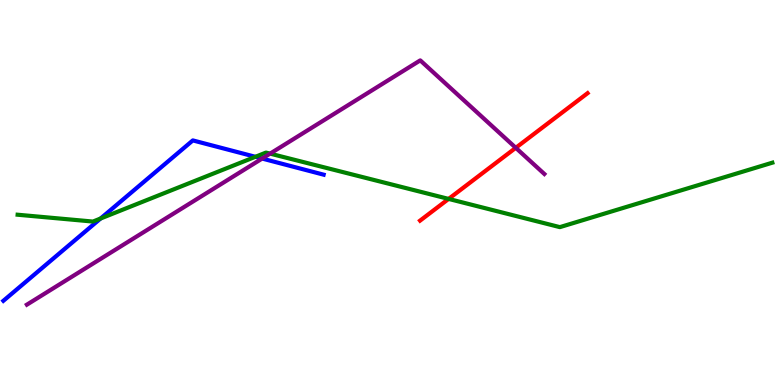[{'lines': ['blue', 'red'], 'intersections': []}, {'lines': ['green', 'red'], 'intersections': [{'x': 5.79, 'y': 4.83}]}, {'lines': ['purple', 'red'], 'intersections': [{'x': 6.66, 'y': 6.16}]}, {'lines': ['blue', 'green'], 'intersections': [{'x': 1.3, 'y': 4.32}, {'x': 3.3, 'y': 5.93}]}, {'lines': ['blue', 'purple'], 'intersections': [{'x': 3.38, 'y': 5.88}]}, {'lines': ['green', 'purple'], 'intersections': [{'x': 3.48, 'y': 6.01}]}]